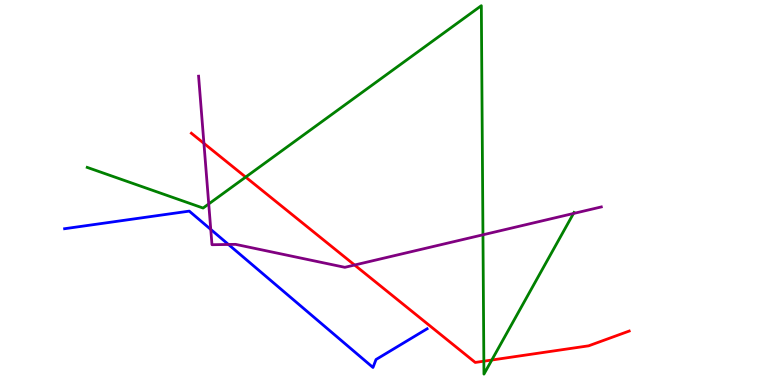[{'lines': ['blue', 'red'], 'intersections': []}, {'lines': ['green', 'red'], 'intersections': [{'x': 3.17, 'y': 5.4}, {'x': 6.24, 'y': 0.619}, {'x': 6.35, 'y': 0.649}]}, {'lines': ['purple', 'red'], 'intersections': [{'x': 2.63, 'y': 6.28}, {'x': 4.58, 'y': 3.12}]}, {'lines': ['blue', 'green'], 'intersections': []}, {'lines': ['blue', 'purple'], 'intersections': [{'x': 2.72, 'y': 4.04}, {'x': 2.95, 'y': 3.65}]}, {'lines': ['green', 'purple'], 'intersections': [{'x': 2.69, 'y': 4.7}, {'x': 6.23, 'y': 3.9}, {'x': 7.4, 'y': 4.45}]}]